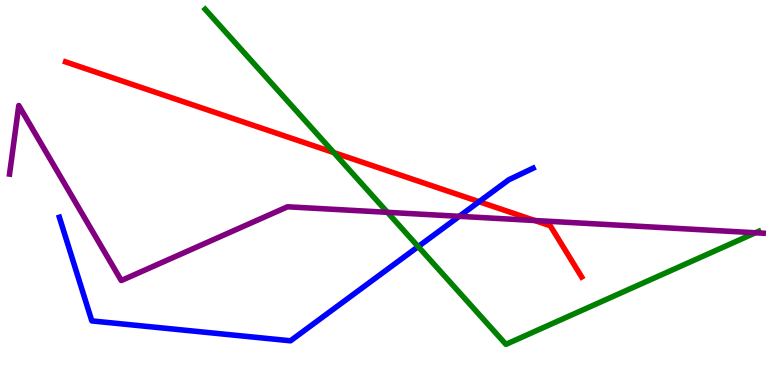[{'lines': ['blue', 'red'], 'intersections': [{'x': 6.18, 'y': 4.76}]}, {'lines': ['green', 'red'], 'intersections': [{'x': 4.31, 'y': 6.04}]}, {'lines': ['purple', 'red'], 'intersections': [{'x': 6.9, 'y': 4.27}]}, {'lines': ['blue', 'green'], 'intersections': [{'x': 5.4, 'y': 3.59}]}, {'lines': ['blue', 'purple'], 'intersections': [{'x': 5.93, 'y': 4.38}]}, {'lines': ['green', 'purple'], 'intersections': [{'x': 5.0, 'y': 4.48}, {'x': 9.75, 'y': 3.95}]}]